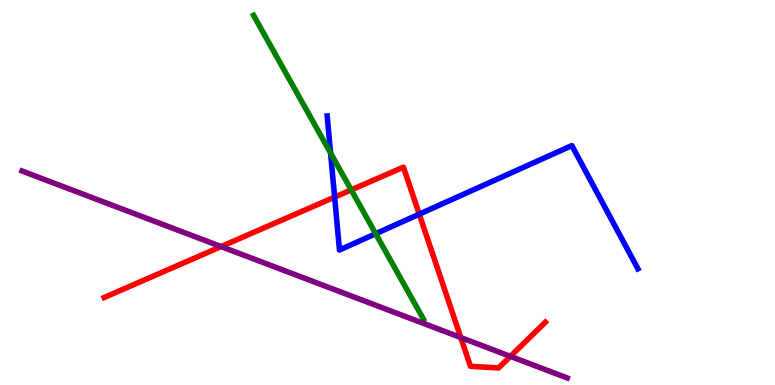[{'lines': ['blue', 'red'], 'intersections': [{'x': 4.32, 'y': 4.88}, {'x': 5.41, 'y': 4.44}]}, {'lines': ['green', 'red'], 'intersections': [{'x': 4.53, 'y': 5.07}]}, {'lines': ['purple', 'red'], 'intersections': [{'x': 2.85, 'y': 3.6}, {'x': 5.95, 'y': 1.23}, {'x': 6.59, 'y': 0.744}]}, {'lines': ['blue', 'green'], 'intersections': [{'x': 4.27, 'y': 6.02}, {'x': 4.85, 'y': 3.93}]}, {'lines': ['blue', 'purple'], 'intersections': []}, {'lines': ['green', 'purple'], 'intersections': []}]